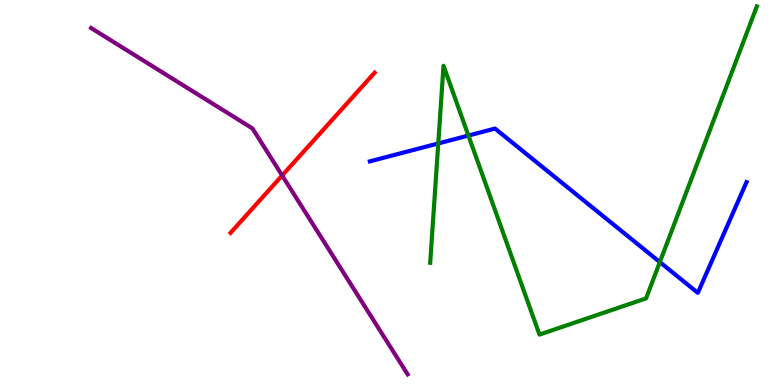[{'lines': ['blue', 'red'], 'intersections': []}, {'lines': ['green', 'red'], 'intersections': []}, {'lines': ['purple', 'red'], 'intersections': [{'x': 3.64, 'y': 5.44}]}, {'lines': ['blue', 'green'], 'intersections': [{'x': 5.65, 'y': 6.27}, {'x': 6.04, 'y': 6.48}, {'x': 8.51, 'y': 3.19}]}, {'lines': ['blue', 'purple'], 'intersections': []}, {'lines': ['green', 'purple'], 'intersections': []}]